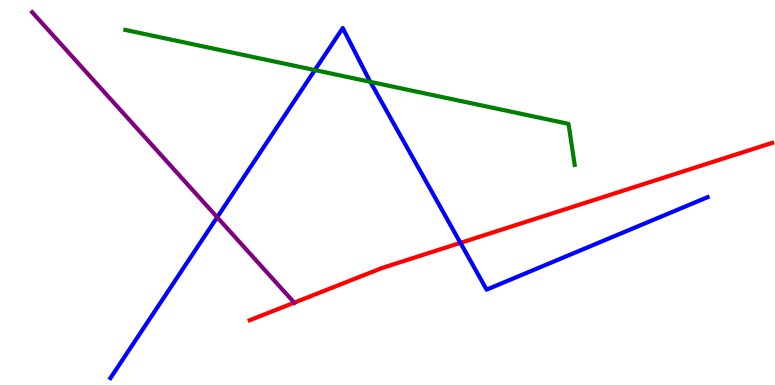[{'lines': ['blue', 'red'], 'intersections': [{'x': 5.94, 'y': 3.69}]}, {'lines': ['green', 'red'], 'intersections': []}, {'lines': ['purple', 'red'], 'intersections': [{'x': 3.8, 'y': 2.14}]}, {'lines': ['blue', 'green'], 'intersections': [{'x': 4.06, 'y': 8.18}, {'x': 4.78, 'y': 7.87}]}, {'lines': ['blue', 'purple'], 'intersections': [{'x': 2.8, 'y': 4.36}]}, {'lines': ['green', 'purple'], 'intersections': []}]